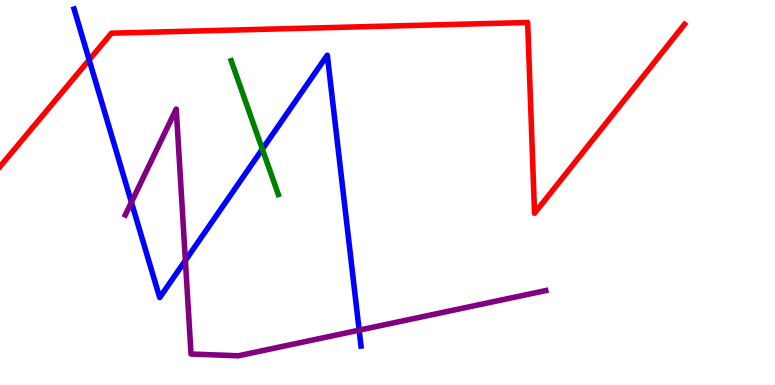[{'lines': ['blue', 'red'], 'intersections': [{'x': 1.15, 'y': 8.45}]}, {'lines': ['green', 'red'], 'intersections': []}, {'lines': ['purple', 'red'], 'intersections': []}, {'lines': ['blue', 'green'], 'intersections': [{'x': 3.39, 'y': 6.13}]}, {'lines': ['blue', 'purple'], 'intersections': [{'x': 1.7, 'y': 4.75}, {'x': 2.39, 'y': 3.23}, {'x': 4.63, 'y': 1.42}]}, {'lines': ['green', 'purple'], 'intersections': []}]